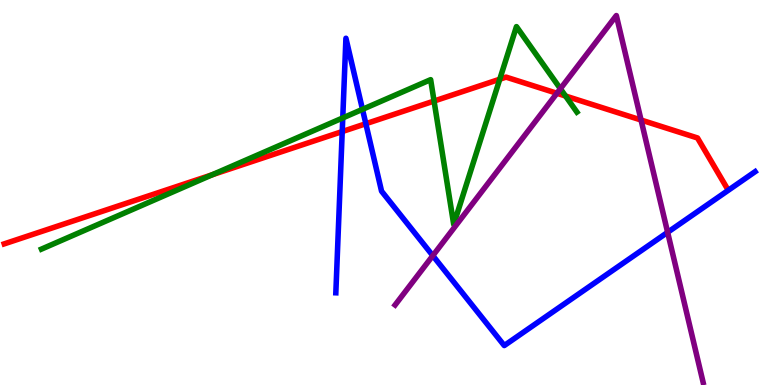[{'lines': ['blue', 'red'], 'intersections': [{'x': 4.42, 'y': 6.58}, {'x': 4.72, 'y': 6.79}]}, {'lines': ['green', 'red'], 'intersections': [{'x': 2.74, 'y': 5.46}, {'x': 5.6, 'y': 7.38}, {'x': 6.45, 'y': 7.94}, {'x': 7.3, 'y': 7.51}]}, {'lines': ['purple', 'red'], 'intersections': [{'x': 7.19, 'y': 7.58}, {'x': 8.27, 'y': 6.88}]}, {'lines': ['blue', 'green'], 'intersections': [{'x': 4.42, 'y': 6.94}, {'x': 4.68, 'y': 7.16}]}, {'lines': ['blue', 'purple'], 'intersections': [{'x': 5.58, 'y': 3.36}, {'x': 8.61, 'y': 3.97}]}, {'lines': ['green', 'purple'], 'intersections': [{'x': 7.23, 'y': 7.7}]}]